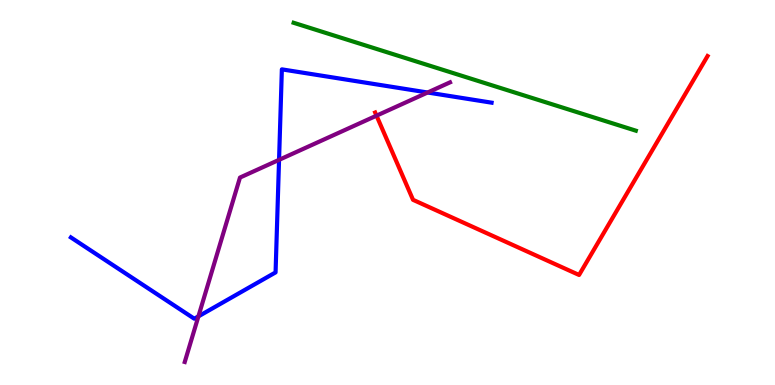[{'lines': ['blue', 'red'], 'intersections': []}, {'lines': ['green', 'red'], 'intersections': []}, {'lines': ['purple', 'red'], 'intersections': [{'x': 4.86, 'y': 7.0}]}, {'lines': ['blue', 'green'], 'intersections': []}, {'lines': ['blue', 'purple'], 'intersections': [{'x': 2.56, 'y': 1.78}, {'x': 3.6, 'y': 5.85}, {'x': 5.52, 'y': 7.6}]}, {'lines': ['green', 'purple'], 'intersections': []}]